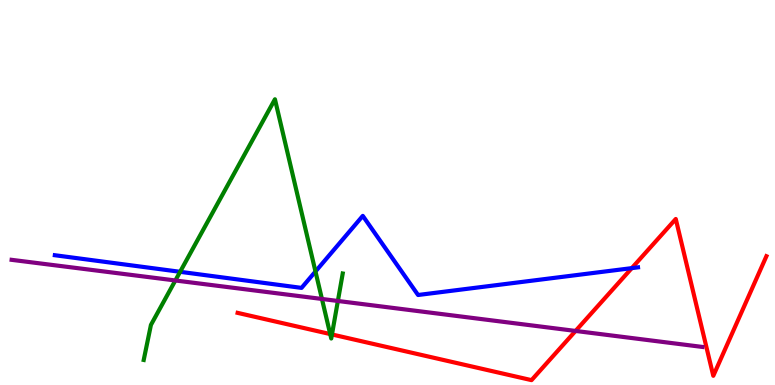[{'lines': ['blue', 'red'], 'intersections': [{'x': 8.15, 'y': 3.04}]}, {'lines': ['green', 'red'], 'intersections': [{'x': 4.26, 'y': 1.32}, {'x': 4.28, 'y': 1.31}]}, {'lines': ['purple', 'red'], 'intersections': [{'x': 7.43, 'y': 1.4}]}, {'lines': ['blue', 'green'], 'intersections': [{'x': 2.32, 'y': 2.94}, {'x': 4.07, 'y': 2.95}]}, {'lines': ['blue', 'purple'], 'intersections': []}, {'lines': ['green', 'purple'], 'intersections': [{'x': 2.26, 'y': 2.71}, {'x': 4.15, 'y': 2.23}, {'x': 4.36, 'y': 2.18}]}]